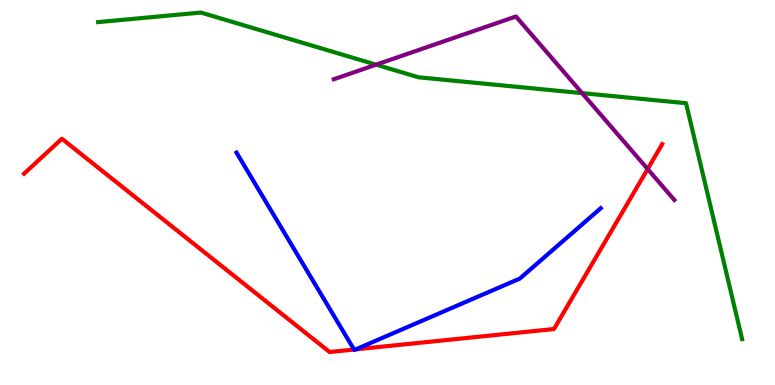[{'lines': ['blue', 'red'], 'intersections': [{'x': 4.57, 'y': 0.921}, {'x': 4.59, 'y': 0.926}]}, {'lines': ['green', 'red'], 'intersections': []}, {'lines': ['purple', 'red'], 'intersections': [{'x': 8.36, 'y': 5.61}]}, {'lines': ['blue', 'green'], 'intersections': []}, {'lines': ['blue', 'purple'], 'intersections': []}, {'lines': ['green', 'purple'], 'intersections': [{'x': 4.85, 'y': 8.32}, {'x': 7.51, 'y': 7.58}]}]